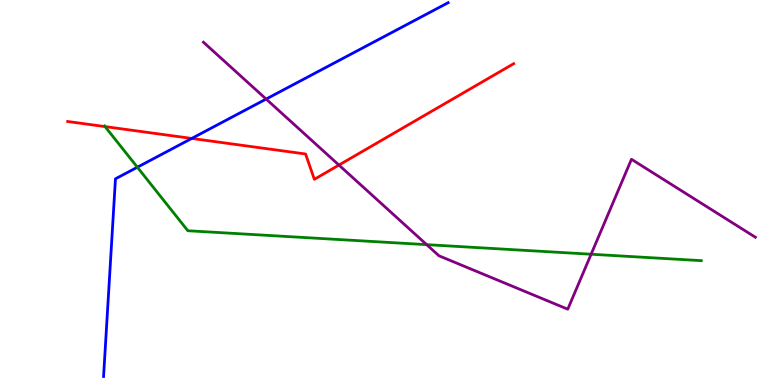[{'lines': ['blue', 'red'], 'intersections': [{'x': 2.47, 'y': 6.4}]}, {'lines': ['green', 'red'], 'intersections': [{'x': 1.36, 'y': 6.71}]}, {'lines': ['purple', 'red'], 'intersections': [{'x': 4.37, 'y': 5.71}]}, {'lines': ['blue', 'green'], 'intersections': [{'x': 1.77, 'y': 5.66}]}, {'lines': ['blue', 'purple'], 'intersections': [{'x': 3.43, 'y': 7.43}]}, {'lines': ['green', 'purple'], 'intersections': [{'x': 5.51, 'y': 3.65}, {'x': 7.63, 'y': 3.4}]}]